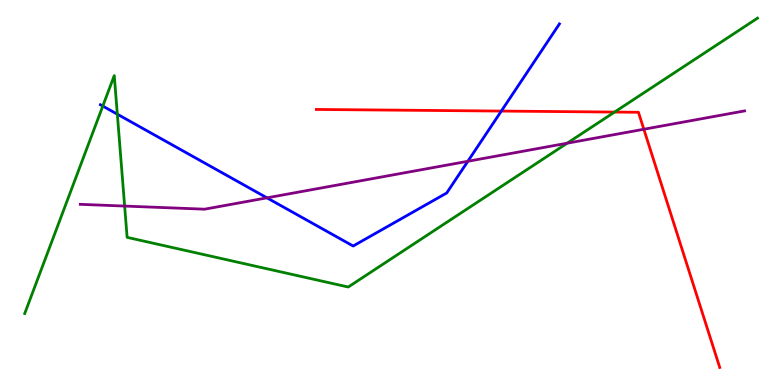[{'lines': ['blue', 'red'], 'intersections': [{'x': 6.47, 'y': 7.12}]}, {'lines': ['green', 'red'], 'intersections': [{'x': 7.93, 'y': 7.09}]}, {'lines': ['purple', 'red'], 'intersections': [{'x': 8.31, 'y': 6.64}]}, {'lines': ['blue', 'green'], 'intersections': [{'x': 1.33, 'y': 7.24}, {'x': 1.51, 'y': 7.03}]}, {'lines': ['blue', 'purple'], 'intersections': [{'x': 3.44, 'y': 4.86}, {'x': 6.04, 'y': 5.81}]}, {'lines': ['green', 'purple'], 'intersections': [{'x': 1.61, 'y': 4.65}, {'x': 7.32, 'y': 6.28}]}]